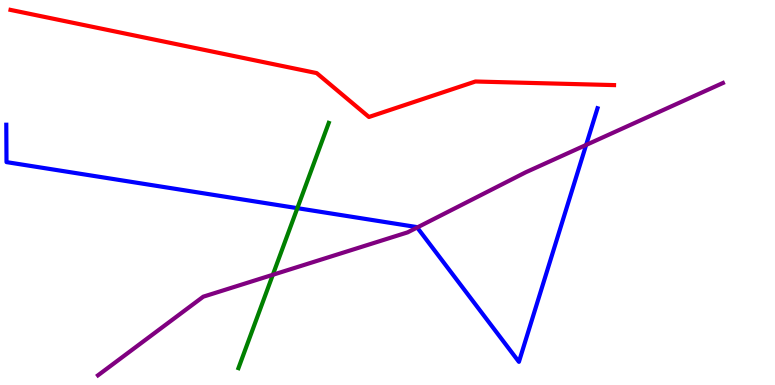[{'lines': ['blue', 'red'], 'intersections': []}, {'lines': ['green', 'red'], 'intersections': []}, {'lines': ['purple', 'red'], 'intersections': []}, {'lines': ['blue', 'green'], 'intersections': [{'x': 3.84, 'y': 4.59}]}, {'lines': ['blue', 'purple'], 'intersections': [{'x': 5.38, 'y': 4.09}, {'x': 7.56, 'y': 6.24}]}, {'lines': ['green', 'purple'], 'intersections': [{'x': 3.52, 'y': 2.86}]}]